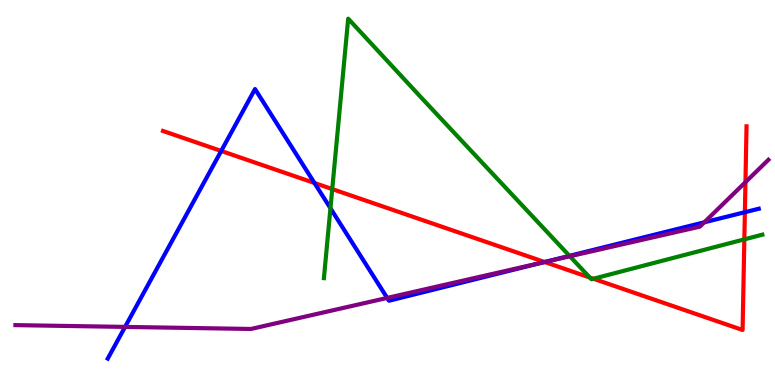[{'lines': ['blue', 'red'], 'intersections': [{'x': 2.85, 'y': 6.08}, {'x': 4.06, 'y': 5.25}, {'x': 7.03, 'y': 3.19}, {'x': 9.61, 'y': 4.49}]}, {'lines': ['green', 'red'], 'intersections': [{'x': 4.29, 'y': 5.09}, {'x': 7.61, 'y': 2.79}, {'x': 7.66, 'y': 2.76}, {'x': 9.6, 'y': 3.78}]}, {'lines': ['purple', 'red'], 'intersections': [{'x': 7.03, 'y': 3.19}, {'x': 9.62, 'y': 5.27}]}, {'lines': ['blue', 'green'], 'intersections': [{'x': 4.26, 'y': 4.59}, {'x': 7.35, 'y': 3.35}]}, {'lines': ['blue', 'purple'], 'intersections': [{'x': 1.61, 'y': 1.51}, {'x': 5.0, 'y': 2.26}, {'x': 7.02, 'y': 3.19}, {'x': 9.09, 'y': 4.23}]}, {'lines': ['green', 'purple'], 'intersections': [{'x': 7.35, 'y': 3.34}]}]